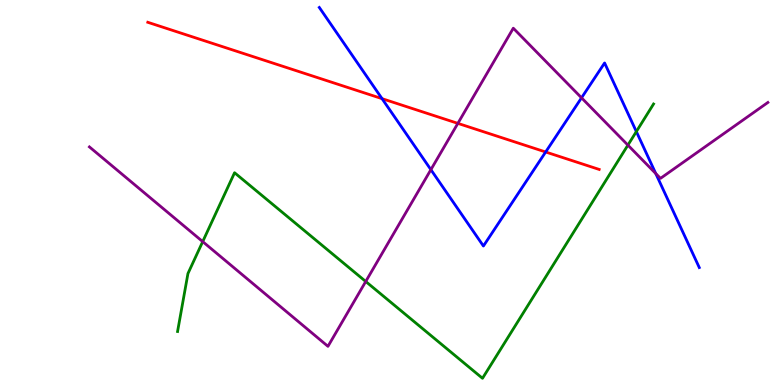[{'lines': ['blue', 'red'], 'intersections': [{'x': 4.93, 'y': 7.44}, {'x': 7.04, 'y': 6.05}]}, {'lines': ['green', 'red'], 'intersections': []}, {'lines': ['purple', 'red'], 'intersections': [{'x': 5.91, 'y': 6.8}]}, {'lines': ['blue', 'green'], 'intersections': [{'x': 8.21, 'y': 6.58}]}, {'lines': ['blue', 'purple'], 'intersections': [{'x': 5.56, 'y': 5.59}, {'x': 7.5, 'y': 7.46}, {'x': 8.46, 'y': 5.49}]}, {'lines': ['green', 'purple'], 'intersections': [{'x': 2.62, 'y': 3.72}, {'x': 4.72, 'y': 2.69}, {'x': 8.1, 'y': 6.23}]}]